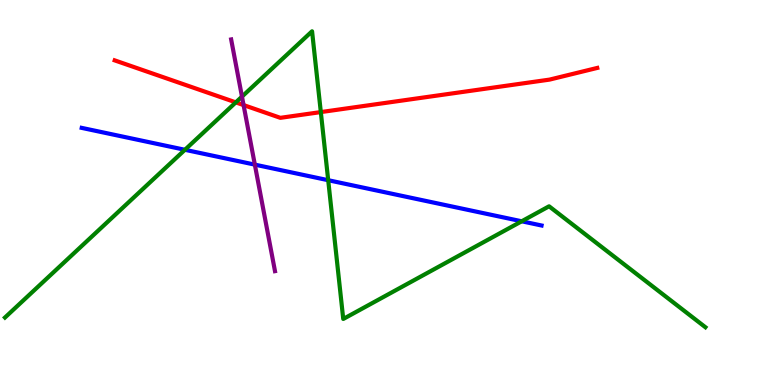[{'lines': ['blue', 'red'], 'intersections': []}, {'lines': ['green', 'red'], 'intersections': [{'x': 3.04, 'y': 7.34}, {'x': 4.14, 'y': 7.09}]}, {'lines': ['purple', 'red'], 'intersections': [{'x': 3.14, 'y': 7.27}]}, {'lines': ['blue', 'green'], 'intersections': [{'x': 2.39, 'y': 6.11}, {'x': 4.23, 'y': 5.32}, {'x': 6.73, 'y': 4.25}]}, {'lines': ['blue', 'purple'], 'intersections': [{'x': 3.29, 'y': 5.72}]}, {'lines': ['green', 'purple'], 'intersections': [{'x': 3.12, 'y': 7.49}]}]